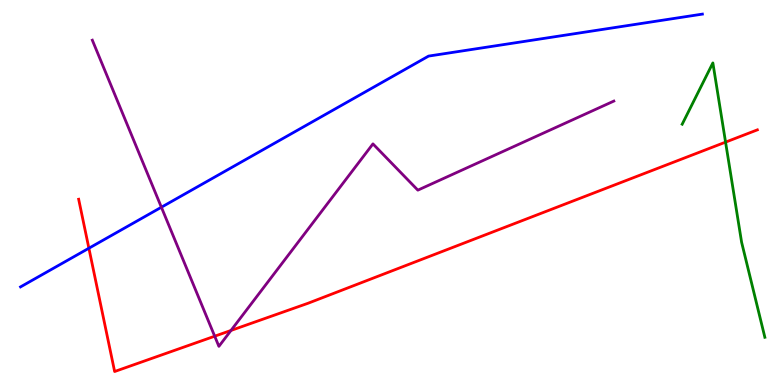[{'lines': ['blue', 'red'], 'intersections': [{'x': 1.15, 'y': 3.55}]}, {'lines': ['green', 'red'], 'intersections': [{'x': 9.36, 'y': 6.31}]}, {'lines': ['purple', 'red'], 'intersections': [{'x': 2.77, 'y': 1.27}, {'x': 2.98, 'y': 1.42}]}, {'lines': ['blue', 'green'], 'intersections': []}, {'lines': ['blue', 'purple'], 'intersections': [{'x': 2.08, 'y': 4.62}]}, {'lines': ['green', 'purple'], 'intersections': []}]